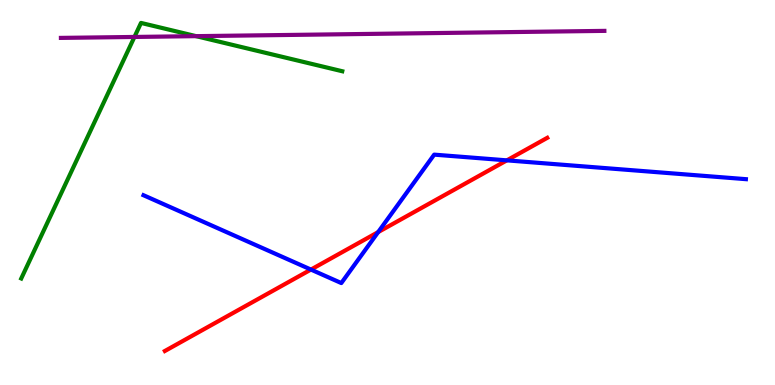[{'lines': ['blue', 'red'], 'intersections': [{'x': 4.01, 'y': 3.0}, {'x': 4.88, 'y': 3.97}, {'x': 6.54, 'y': 5.83}]}, {'lines': ['green', 'red'], 'intersections': []}, {'lines': ['purple', 'red'], 'intersections': []}, {'lines': ['blue', 'green'], 'intersections': []}, {'lines': ['blue', 'purple'], 'intersections': []}, {'lines': ['green', 'purple'], 'intersections': [{'x': 1.73, 'y': 9.04}, {'x': 2.53, 'y': 9.06}]}]